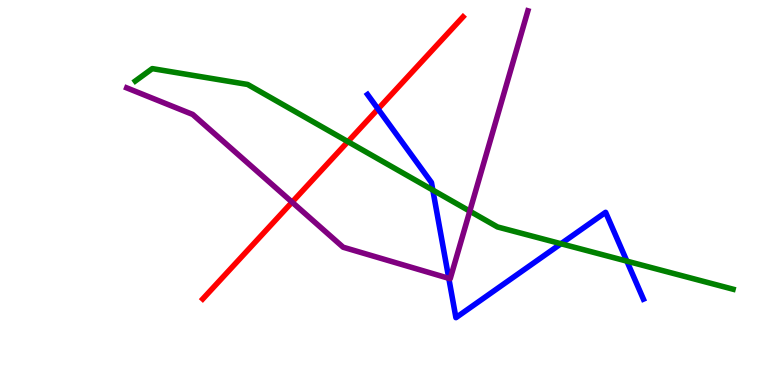[{'lines': ['blue', 'red'], 'intersections': [{'x': 4.88, 'y': 7.17}]}, {'lines': ['green', 'red'], 'intersections': [{'x': 4.49, 'y': 6.32}]}, {'lines': ['purple', 'red'], 'intersections': [{'x': 3.77, 'y': 4.75}]}, {'lines': ['blue', 'green'], 'intersections': [{'x': 5.58, 'y': 5.06}, {'x': 7.24, 'y': 3.67}, {'x': 8.09, 'y': 3.22}]}, {'lines': ['blue', 'purple'], 'intersections': [{'x': 5.79, 'y': 2.77}]}, {'lines': ['green', 'purple'], 'intersections': [{'x': 6.06, 'y': 4.52}]}]